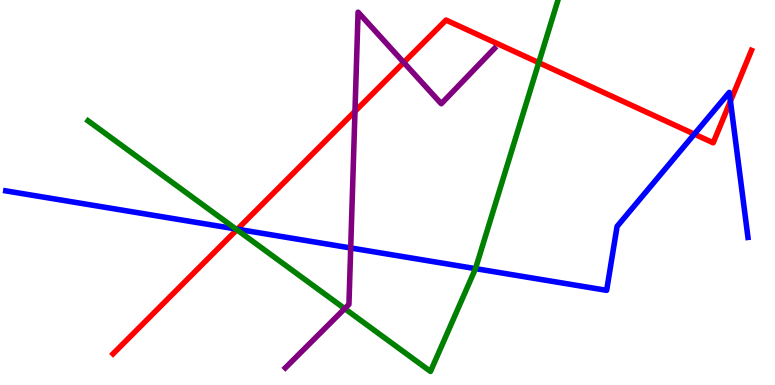[{'lines': ['blue', 'red'], 'intersections': [{'x': 3.06, 'y': 4.05}, {'x': 8.96, 'y': 6.52}, {'x': 9.43, 'y': 7.37}]}, {'lines': ['green', 'red'], 'intersections': [{'x': 3.06, 'y': 4.03}, {'x': 6.95, 'y': 8.37}]}, {'lines': ['purple', 'red'], 'intersections': [{'x': 4.58, 'y': 7.11}, {'x': 5.21, 'y': 8.38}]}, {'lines': ['blue', 'green'], 'intersections': [{'x': 3.04, 'y': 4.05}, {'x': 6.14, 'y': 3.02}]}, {'lines': ['blue', 'purple'], 'intersections': [{'x': 4.53, 'y': 3.56}]}, {'lines': ['green', 'purple'], 'intersections': [{'x': 4.45, 'y': 1.98}]}]